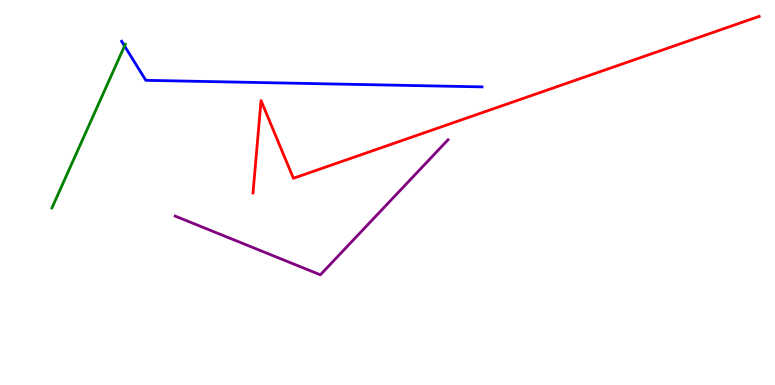[{'lines': ['blue', 'red'], 'intersections': []}, {'lines': ['green', 'red'], 'intersections': []}, {'lines': ['purple', 'red'], 'intersections': []}, {'lines': ['blue', 'green'], 'intersections': [{'x': 1.61, 'y': 8.81}]}, {'lines': ['blue', 'purple'], 'intersections': []}, {'lines': ['green', 'purple'], 'intersections': []}]